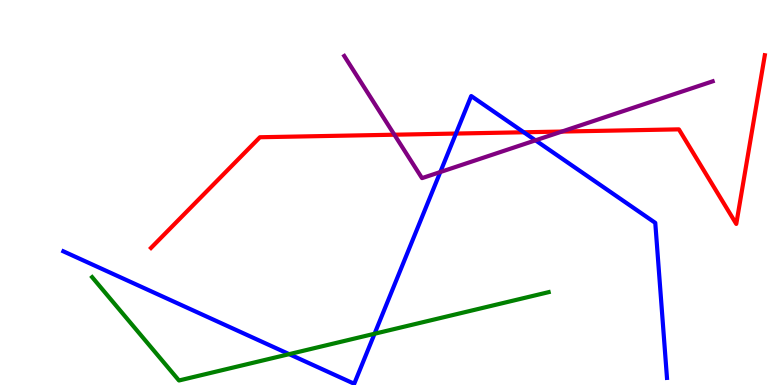[{'lines': ['blue', 'red'], 'intersections': [{'x': 5.88, 'y': 6.53}, {'x': 6.76, 'y': 6.56}]}, {'lines': ['green', 'red'], 'intersections': []}, {'lines': ['purple', 'red'], 'intersections': [{'x': 5.09, 'y': 6.5}, {'x': 7.25, 'y': 6.58}]}, {'lines': ['blue', 'green'], 'intersections': [{'x': 3.73, 'y': 0.801}, {'x': 4.83, 'y': 1.33}]}, {'lines': ['blue', 'purple'], 'intersections': [{'x': 5.68, 'y': 5.53}, {'x': 6.91, 'y': 6.35}]}, {'lines': ['green', 'purple'], 'intersections': []}]